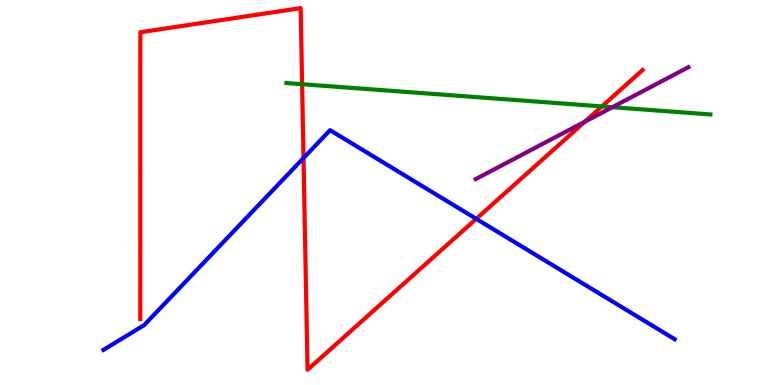[{'lines': ['blue', 'red'], 'intersections': [{'x': 3.92, 'y': 5.9}, {'x': 6.14, 'y': 4.32}]}, {'lines': ['green', 'red'], 'intersections': [{'x': 3.9, 'y': 7.81}, {'x': 7.77, 'y': 7.24}]}, {'lines': ['purple', 'red'], 'intersections': [{'x': 7.55, 'y': 6.84}]}, {'lines': ['blue', 'green'], 'intersections': []}, {'lines': ['blue', 'purple'], 'intersections': []}, {'lines': ['green', 'purple'], 'intersections': [{'x': 7.9, 'y': 7.22}]}]